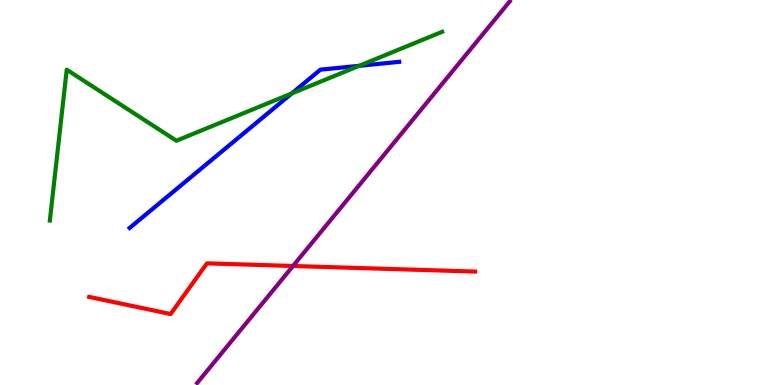[{'lines': ['blue', 'red'], 'intersections': []}, {'lines': ['green', 'red'], 'intersections': []}, {'lines': ['purple', 'red'], 'intersections': [{'x': 3.78, 'y': 3.09}]}, {'lines': ['blue', 'green'], 'intersections': [{'x': 3.76, 'y': 7.57}, {'x': 4.63, 'y': 8.29}]}, {'lines': ['blue', 'purple'], 'intersections': []}, {'lines': ['green', 'purple'], 'intersections': []}]